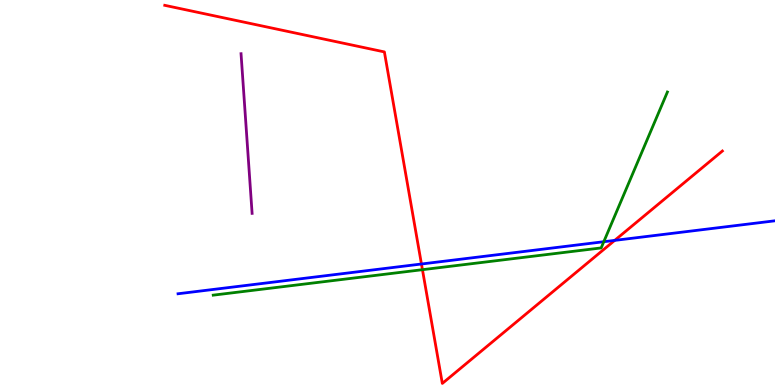[{'lines': ['blue', 'red'], 'intersections': [{'x': 5.44, 'y': 3.14}, {'x': 7.93, 'y': 3.76}]}, {'lines': ['green', 'red'], 'intersections': [{'x': 5.45, 'y': 3.0}]}, {'lines': ['purple', 'red'], 'intersections': []}, {'lines': ['blue', 'green'], 'intersections': [{'x': 7.79, 'y': 3.72}]}, {'lines': ['blue', 'purple'], 'intersections': []}, {'lines': ['green', 'purple'], 'intersections': []}]